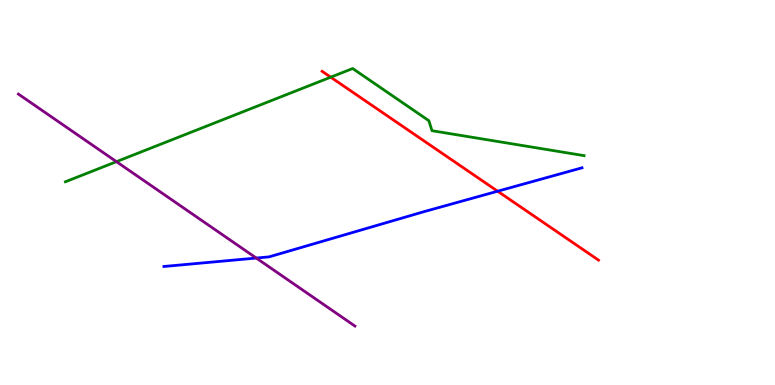[{'lines': ['blue', 'red'], 'intersections': [{'x': 6.42, 'y': 5.03}]}, {'lines': ['green', 'red'], 'intersections': [{'x': 4.27, 'y': 8.0}]}, {'lines': ['purple', 'red'], 'intersections': []}, {'lines': ['blue', 'green'], 'intersections': []}, {'lines': ['blue', 'purple'], 'intersections': [{'x': 3.31, 'y': 3.3}]}, {'lines': ['green', 'purple'], 'intersections': [{'x': 1.5, 'y': 5.8}]}]